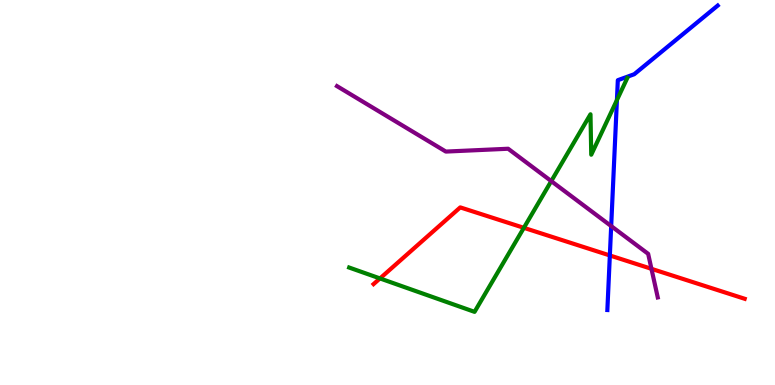[{'lines': ['blue', 'red'], 'intersections': [{'x': 7.87, 'y': 3.36}]}, {'lines': ['green', 'red'], 'intersections': [{'x': 4.9, 'y': 2.77}, {'x': 6.76, 'y': 4.08}]}, {'lines': ['purple', 'red'], 'intersections': [{'x': 8.41, 'y': 3.02}]}, {'lines': ['blue', 'green'], 'intersections': [{'x': 7.96, 'y': 7.4}]}, {'lines': ['blue', 'purple'], 'intersections': [{'x': 7.89, 'y': 4.13}]}, {'lines': ['green', 'purple'], 'intersections': [{'x': 7.11, 'y': 5.3}]}]